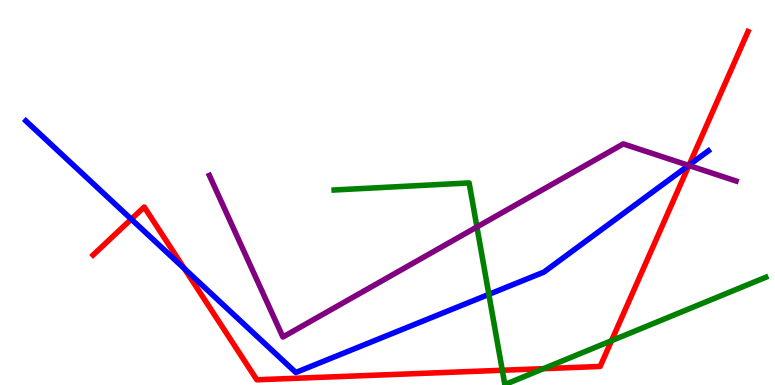[{'lines': ['blue', 'red'], 'intersections': [{'x': 1.69, 'y': 4.31}, {'x': 2.38, 'y': 3.02}, {'x': 8.89, 'y': 5.71}]}, {'lines': ['green', 'red'], 'intersections': [{'x': 6.48, 'y': 0.383}, {'x': 7.01, 'y': 0.425}, {'x': 7.89, 'y': 1.15}]}, {'lines': ['purple', 'red'], 'intersections': [{'x': 8.89, 'y': 5.7}]}, {'lines': ['blue', 'green'], 'intersections': [{'x': 6.31, 'y': 2.35}]}, {'lines': ['blue', 'purple'], 'intersections': [{'x': 8.89, 'y': 5.7}]}, {'lines': ['green', 'purple'], 'intersections': [{'x': 6.15, 'y': 4.11}]}]